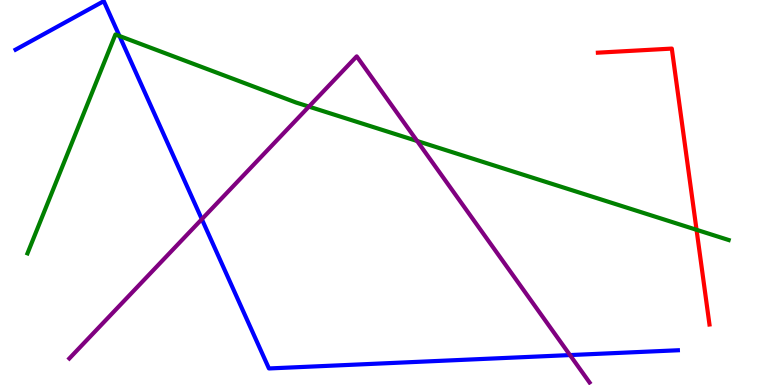[{'lines': ['blue', 'red'], 'intersections': []}, {'lines': ['green', 'red'], 'intersections': [{'x': 8.99, 'y': 4.03}]}, {'lines': ['purple', 'red'], 'intersections': []}, {'lines': ['blue', 'green'], 'intersections': [{'x': 1.54, 'y': 9.07}]}, {'lines': ['blue', 'purple'], 'intersections': [{'x': 2.6, 'y': 4.31}, {'x': 7.35, 'y': 0.777}]}, {'lines': ['green', 'purple'], 'intersections': [{'x': 3.99, 'y': 7.23}, {'x': 5.38, 'y': 6.34}]}]